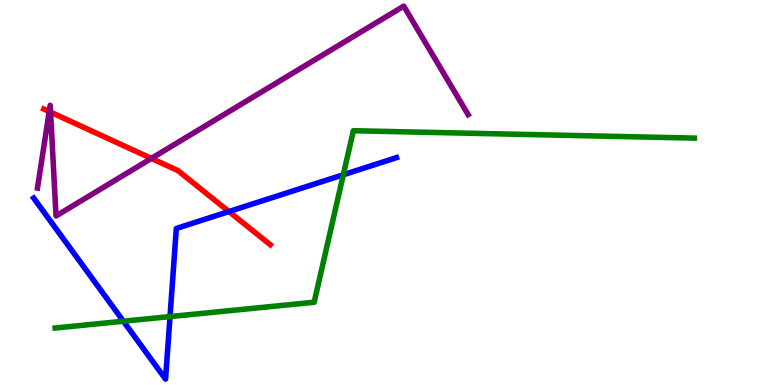[{'lines': ['blue', 'red'], 'intersections': [{'x': 2.95, 'y': 4.51}]}, {'lines': ['green', 'red'], 'intersections': []}, {'lines': ['purple', 'red'], 'intersections': [{'x': 0.635, 'y': 7.1}, {'x': 0.652, 'y': 7.09}, {'x': 1.95, 'y': 5.89}]}, {'lines': ['blue', 'green'], 'intersections': [{'x': 1.59, 'y': 1.66}, {'x': 2.19, 'y': 1.78}, {'x': 4.43, 'y': 5.46}]}, {'lines': ['blue', 'purple'], 'intersections': []}, {'lines': ['green', 'purple'], 'intersections': []}]